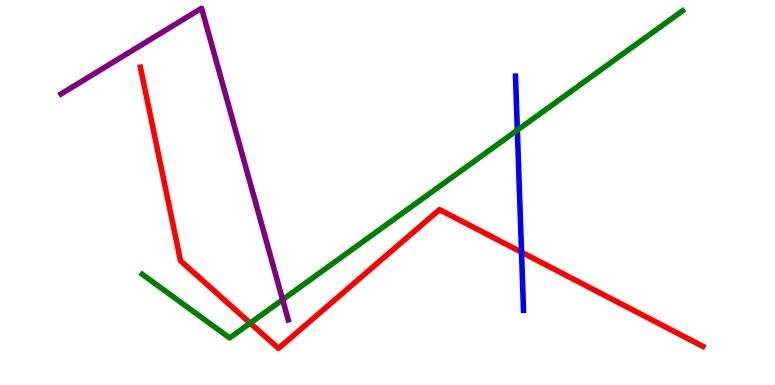[{'lines': ['blue', 'red'], 'intersections': [{'x': 6.73, 'y': 3.45}]}, {'lines': ['green', 'red'], 'intersections': [{'x': 3.23, 'y': 1.61}]}, {'lines': ['purple', 'red'], 'intersections': []}, {'lines': ['blue', 'green'], 'intersections': [{'x': 6.68, 'y': 6.62}]}, {'lines': ['blue', 'purple'], 'intersections': []}, {'lines': ['green', 'purple'], 'intersections': [{'x': 3.65, 'y': 2.22}]}]